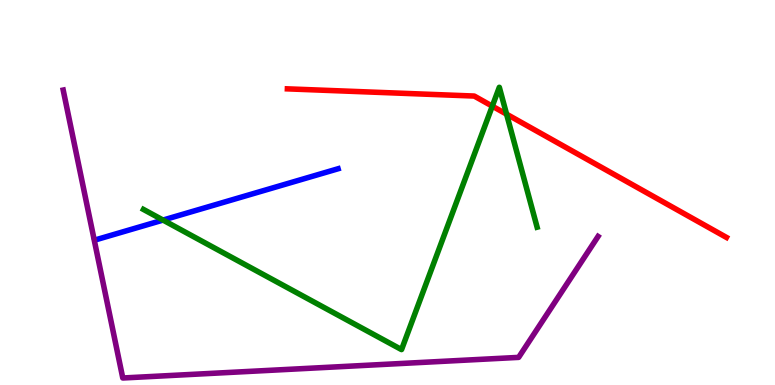[{'lines': ['blue', 'red'], 'intersections': []}, {'lines': ['green', 'red'], 'intersections': [{'x': 6.35, 'y': 7.24}, {'x': 6.54, 'y': 7.03}]}, {'lines': ['purple', 'red'], 'intersections': []}, {'lines': ['blue', 'green'], 'intersections': [{'x': 2.1, 'y': 4.28}]}, {'lines': ['blue', 'purple'], 'intersections': []}, {'lines': ['green', 'purple'], 'intersections': []}]